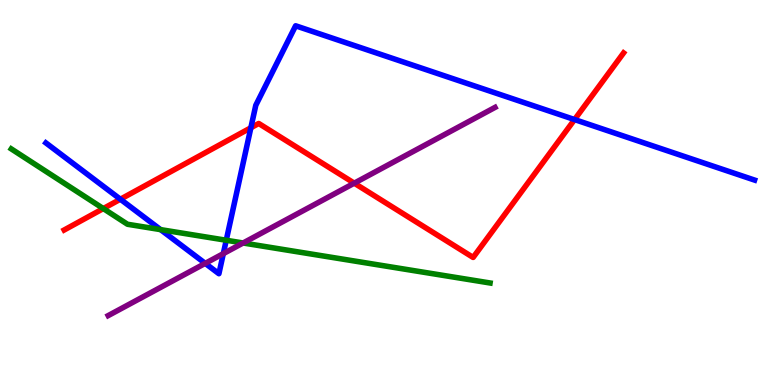[{'lines': ['blue', 'red'], 'intersections': [{'x': 1.55, 'y': 4.83}, {'x': 3.24, 'y': 6.68}, {'x': 7.41, 'y': 6.89}]}, {'lines': ['green', 'red'], 'intersections': [{'x': 1.33, 'y': 4.58}]}, {'lines': ['purple', 'red'], 'intersections': [{'x': 4.57, 'y': 5.24}]}, {'lines': ['blue', 'green'], 'intersections': [{'x': 2.07, 'y': 4.04}, {'x': 2.92, 'y': 3.76}]}, {'lines': ['blue', 'purple'], 'intersections': [{'x': 2.65, 'y': 3.16}, {'x': 2.88, 'y': 3.41}]}, {'lines': ['green', 'purple'], 'intersections': [{'x': 3.14, 'y': 3.69}]}]